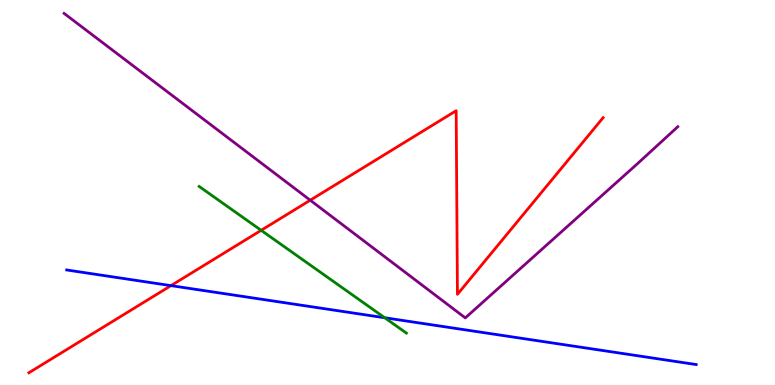[{'lines': ['blue', 'red'], 'intersections': [{'x': 2.21, 'y': 2.58}]}, {'lines': ['green', 'red'], 'intersections': [{'x': 3.37, 'y': 4.02}]}, {'lines': ['purple', 'red'], 'intersections': [{'x': 4.0, 'y': 4.8}]}, {'lines': ['blue', 'green'], 'intersections': [{'x': 4.96, 'y': 1.75}]}, {'lines': ['blue', 'purple'], 'intersections': []}, {'lines': ['green', 'purple'], 'intersections': []}]